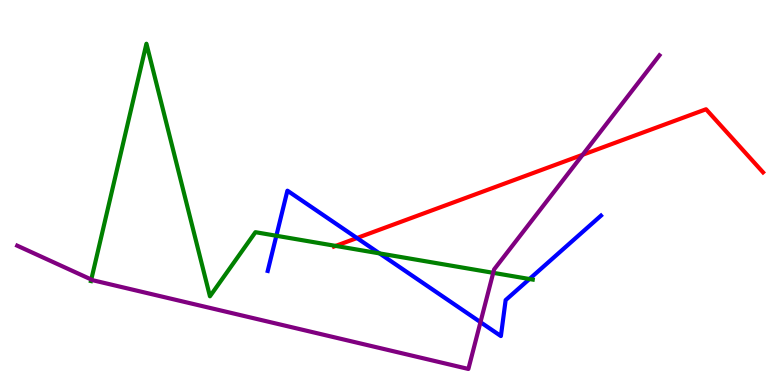[{'lines': ['blue', 'red'], 'intersections': [{'x': 4.61, 'y': 3.82}]}, {'lines': ['green', 'red'], 'intersections': [{'x': 4.33, 'y': 3.61}]}, {'lines': ['purple', 'red'], 'intersections': [{'x': 7.52, 'y': 5.98}]}, {'lines': ['blue', 'green'], 'intersections': [{'x': 3.57, 'y': 3.88}, {'x': 4.9, 'y': 3.42}, {'x': 6.83, 'y': 2.75}]}, {'lines': ['blue', 'purple'], 'intersections': [{'x': 6.2, 'y': 1.63}]}, {'lines': ['green', 'purple'], 'intersections': [{'x': 1.18, 'y': 2.74}, {'x': 6.36, 'y': 2.91}]}]